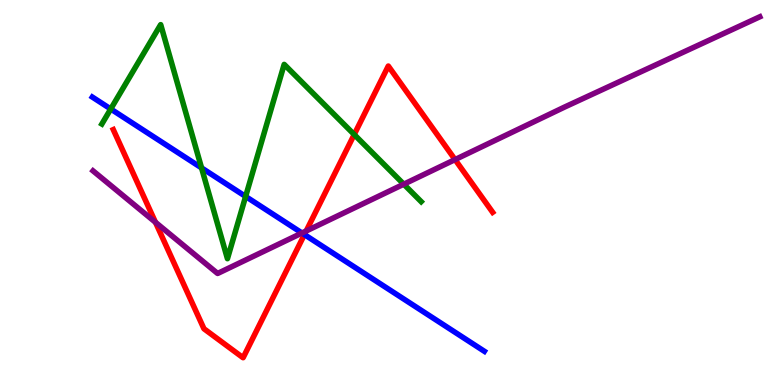[{'lines': ['blue', 'red'], 'intersections': [{'x': 3.93, 'y': 3.91}]}, {'lines': ['green', 'red'], 'intersections': [{'x': 4.57, 'y': 6.51}]}, {'lines': ['purple', 'red'], 'intersections': [{'x': 2.01, 'y': 4.23}, {'x': 3.95, 'y': 4.0}, {'x': 5.87, 'y': 5.85}]}, {'lines': ['blue', 'green'], 'intersections': [{'x': 1.43, 'y': 7.17}, {'x': 2.6, 'y': 5.64}, {'x': 3.17, 'y': 4.9}]}, {'lines': ['blue', 'purple'], 'intersections': [{'x': 3.9, 'y': 3.95}]}, {'lines': ['green', 'purple'], 'intersections': [{'x': 5.21, 'y': 5.22}]}]